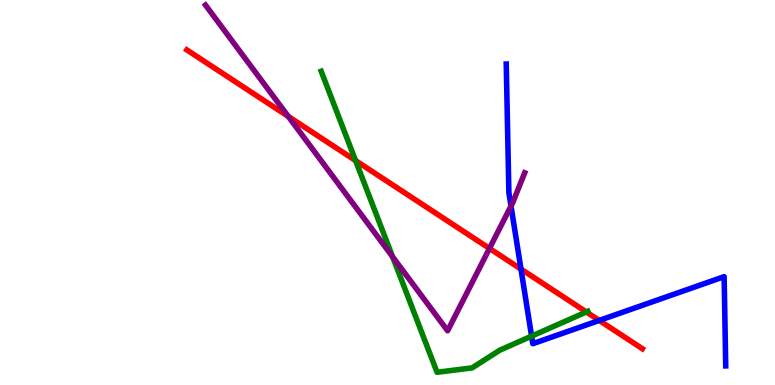[{'lines': ['blue', 'red'], 'intersections': [{'x': 6.72, 'y': 3.01}, {'x': 7.73, 'y': 1.68}]}, {'lines': ['green', 'red'], 'intersections': [{'x': 4.59, 'y': 5.83}, {'x': 7.57, 'y': 1.9}]}, {'lines': ['purple', 'red'], 'intersections': [{'x': 3.72, 'y': 6.98}, {'x': 6.32, 'y': 3.55}]}, {'lines': ['blue', 'green'], 'intersections': [{'x': 6.86, 'y': 1.27}]}, {'lines': ['blue', 'purple'], 'intersections': [{'x': 6.59, 'y': 4.65}]}, {'lines': ['green', 'purple'], 'intersections': [{'x': 5.07, 'y': 3.33}]}]